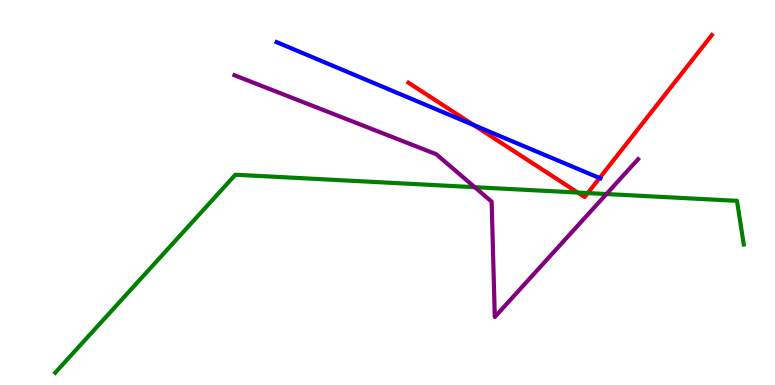[{'lines': ['blue', 'red'], 'intersections': [{'x': 6.11, 'y': 6.75}, {'x': 7.74, 'y': 5.38}]}, {'lines': ['green', 'red'], 'intersections': [{'x': 7.45, 'y': 5.0}, {'x': 7.58, 'y': 4.99}]}, {'lines': ['purple', 'red'], 'intersections': []}, {'lines': ['blue', 'green'], 'intersections': []}, {'lines': ['blue', 'purple'], 'intersections': []}, {'lines': ['green', 'purple'], 'intersections': [{'x': 6.13, 'y': 5.14}, {'x': 7.82, 'y': 4.96}]}]